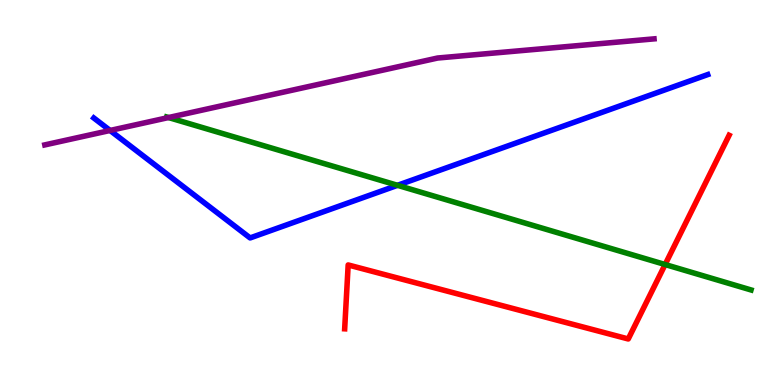[{'lines': ['blue', 'red'], 'intersections': []}, {'lines': ['green', 'red'], 'intersections': [{'x': 8.58, 'y': 3.13}]}, {'lines': ['purple', 'red'], 'intersections': []}, {'lines': ['blue', 'green'], 'intersections': [{'x': 5.13, 'y': 5.19}]}, {'lines': ['blue', 'purple'], 'intersections': [{'x': 1.42, 'y': 6.61}]}, {'lines': ['green', 'purple'], 'intersections': [{'x': 2.17, 'y': 6.95}]}]